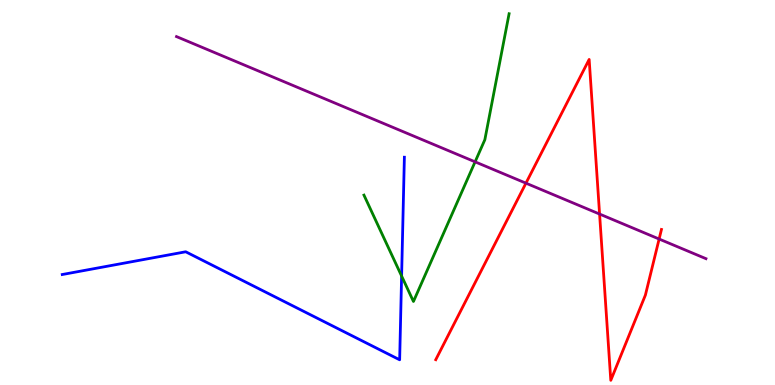[{'lines': ['blue', 'red'], 'intersections': []}, {'lines': ['green', 'red'], 'intersections': []}, {'lines': ['purple', 'red'], 'intersections': [{'x': 6.79, 'y': 5.24}, {'x': 7.74, 'y': 4.44}, {'x': 8.5, 'y': 3.79}]}, {'lines': ['blue', 'green'], 'intersections': [{'x': 5.18, 'y': 2.83}]}, {'lines': ['blue', 'purple'], 'intersections': []}, {'lines': ['green', 'purple'], 'intersections': [{'x': 6.13, 'y': 5.8}]}]